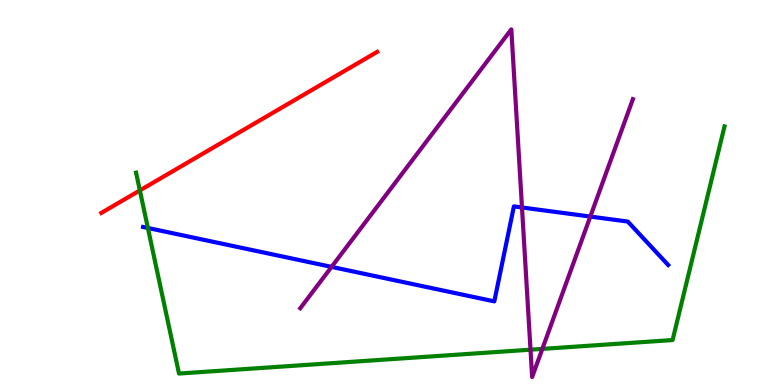[{'lines': ['blue', 'red'], 'intersections': []}, {'lines': ['green', 'red'], 'intersections': [{'x': 1.8, 'y': 5.05}]}, {'lines': ['purple', 'red'], 'intersections': []}, {'lines': ['blue', 'green'], 'intersections': [{'x': 1.91, 'y': 4.08}]}, {'lines': ['blue', 'purple'], 'intersections': [{'x': 4.28, 'y': 3.07}, {'x': 6.74, 'y': 4.61}, {'x': 7.62, 'y': 4.37}]}, {'lines': ['green', 'purple'], 'intersections': [{'x': 6.85, 'y': 0.917}, {'x': 7.0, 'y': 0.938}]}]